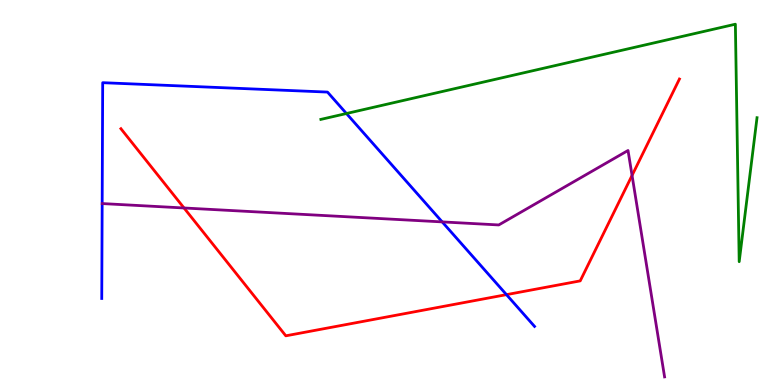[{'lines': ['blue', 'red'], 'intersections': [{'x': 6.54, 'y': 2.35}]}, {'lines': ['green', 'red'], 'intersections': []}, {'lines': ['purple', 'red'], 'intersections': [{'x': 2.37, 'y': 4.6}, {'x': 8.16, 'y': 5.44}]}, {'lines': ['blue', 'green'], 'intersections': [{'x': 4.47, 'y': 7.05}]}, {'lines': ['blue', 'purple'], 'intersections': [{'x': 5.71, 'y': 4.24}]}, {'lines': ['green', 'purple'], 'intersections': []}]